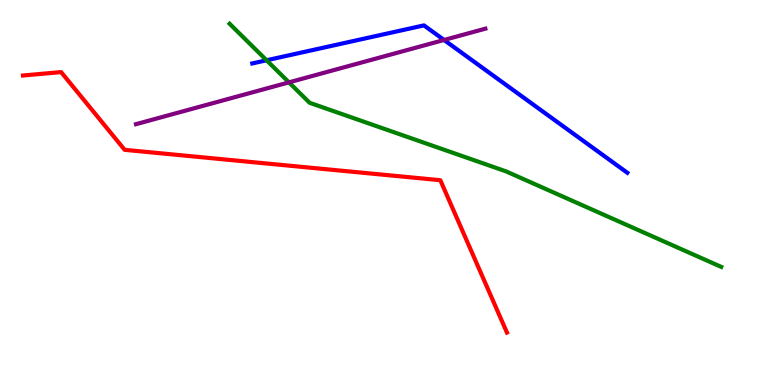[{'lines': ['blue', 'red'], 'intersections': []}, {'lines': ['green', 'red'], 'intersections': []}, {'lines': ['purple', 'red'], 'intersections': []}, {'lines': ['blue', 'green'], 'intersections': [{'x': 3.44, 'y': 8.43}]}, {'lines': ['blue', 'purple'], 'intersections': [{'x': 5.73, 'y': 8.96}]}, {'lines': ['green', 'purple'], 'intersections': [{'x': 3.73, 'y': 7.86}]}]